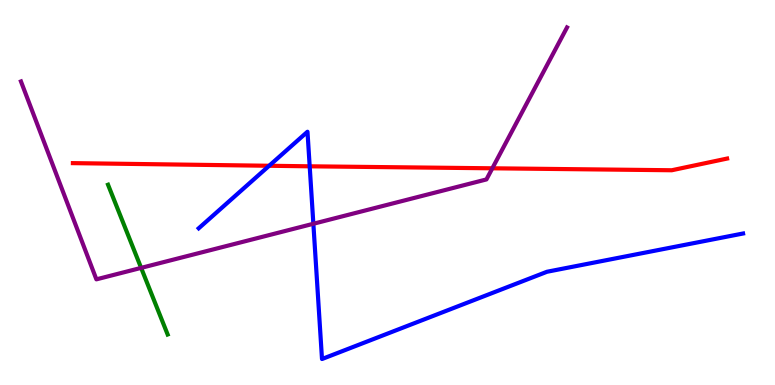[{'lines': ['blue', 'red'], 'intersections': [{'x': 3.47, 'y': 5.69}, {'x': 4.0, 'y': 5.68}]}, {'lines': ['green', 'red'], 'intersections': []}, {'lines': ['purple', 'red'], 'intersections': [{'x': 6.35, 'y': 5.63}]}, {'lines': ['blue', 'green'], 'intersections': []}, {'lines': ['blue', 'purple'], 'intersections': [{'x': 4.04, 'y': 4.19}]}, {'lines': ['green', 'purple'], 'intersections': [{'x': 1.82, 'y': 3.04}]}]